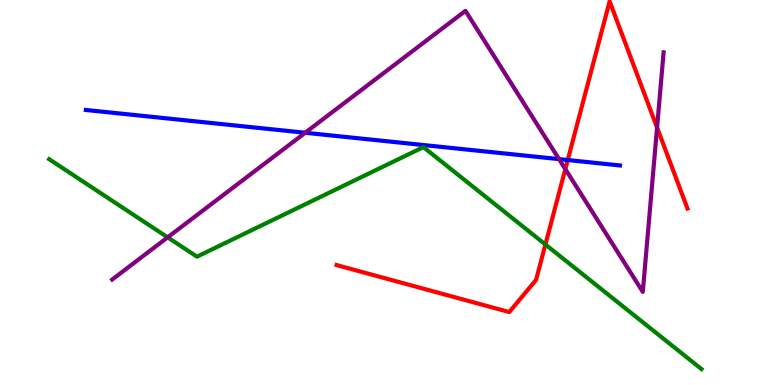[{'lines': ['blue', 'red'], 'intersections': [{'x': 7.33, 'y': 5.84}]}, {'lines': ['green', 'red'], 'intersections': [{'x': 7.04, 'y': 3.65}]}, {'lines': ['purple', 'red'], 'intersections': [{'x': 7.29, 'y': 5.61}, {'x': 8.48, 'y': 6.69}]}, {'lines': ['blue', 'green'], 'intersections': []}, {'lines': ['blue', 'purple'], 'intersections': [{'x': 3.94, 'y': 6.55}, {'x': 7.21, 'y': 5.87}]}, {'lines': ['green', 'purple'], 'intersections': [{'x': 2.16, 'y': 3.84}]}]